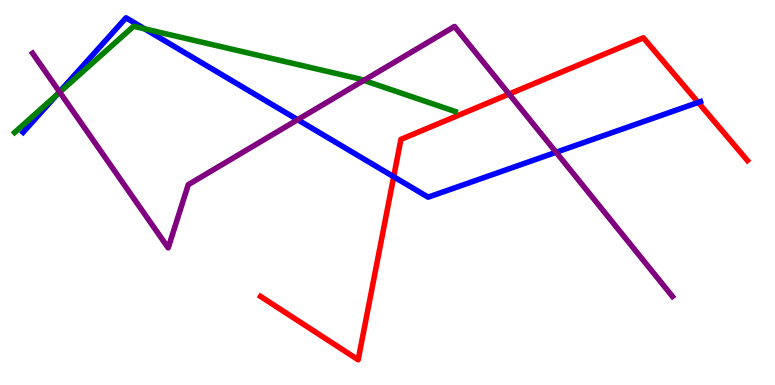[{'lines': ['blue', 'red'], 'intersections': [{'x': 5.08, 'y': 5.41}, {'x': 9.01, 'y': 7.34}]}, {'lines': ['green', 'red'], 'intersections': []}, {'lines': ['purple', 'red'], 'intersections': [{'x': 6.57, 'y': 7.56}]}, {'lines': ['blue', 'green'], 'intersections': [{'x': 0.734, 'y': 7.54}, {'x': 1.87, 'y': 9.25}]}, {'lines': ['blue', 'purple'], 'intersections': [{'x': 0.768, 'y': 7.61}, {'x': 3.84, 'y': 6.89}, {'x': 7.18, 'y': 6.04}]}, {'lines': ['green', 'purple'], 'intersections': [{'x': 0.771, 'y': 7.6}, {'x': 4.69, 'y': 7.91}]}]